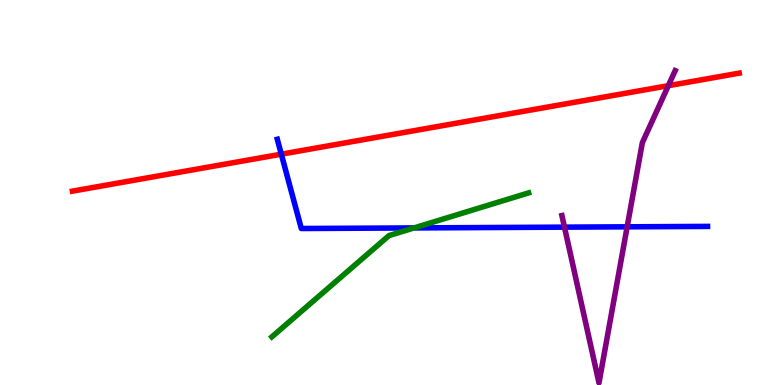[{'lines': ['blue', 'red'], 'intersections': [{'x': 3.63, 'y': 6.0}]}, {'lines': ['green', 'red'], 'intersections': []}, {'lines': ['purple', 'red'], 'intersections': [{'x': 8.62, 'y': 7.77}]}, {'lines': ['blue', 'green'], 'intersections': [{'x': 5.34, 'y': 4.08}]}, {'lines': ['blue', 'purple'], 'intersections': [{'x': 7.28, 'y': 4.1}, {'x': 8.09, 'y': 4.11}]}, {'lines': ['green', 'purple'], 'intersections': []}]